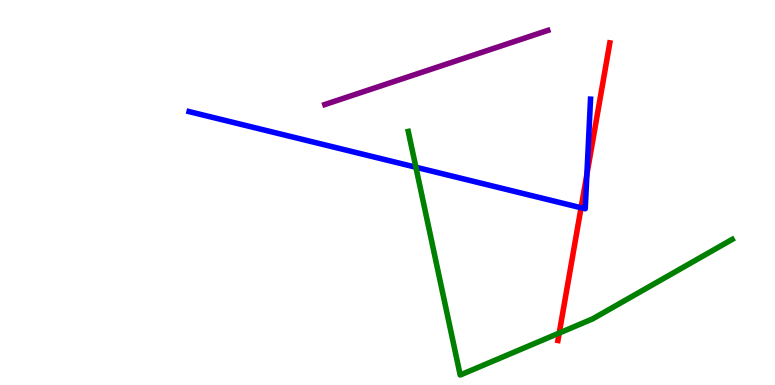[{'lines': ['blue', 'red'], 'intersections': [{'x': 7.5, 'y': 4.6}, {'x': 7.57, 'y': 5.47}]}, {'lines': ['green', 'red'], 'intersections': [{'x': 7.22, 'y': 1.35}]}, {'lines': ['purple', 'red'], 'intersections': []}, {'lines': ['blue', 'green'], 'intersections': [{'x': 5.37, 'y': 5.66}]}, {'lines': ['blue', 'purple'], 'intersections': []}, {'lines': ['green', 'purple'], 'intersections': []}]